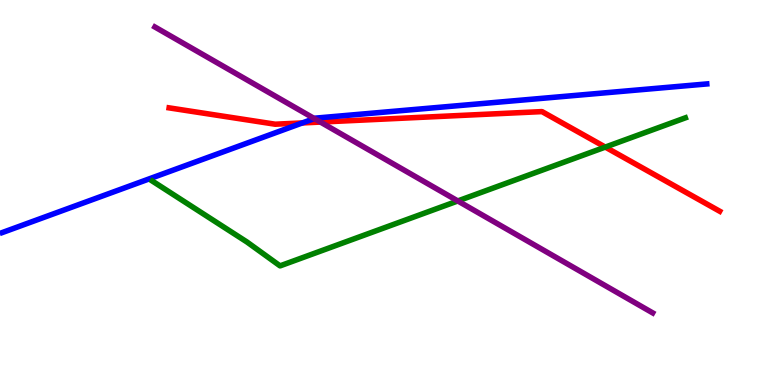[{'lines': ['blue', 'red'], 'intersections': [{'x': 3.9, 'y': 6.81}]}, {'lines': ['green', 'red'], 'intersections': [{'x': 7.81, 'y': 6.18}]}, {'lines': ['purple', 'red'], 'intersections': [{'x': 4.13, 'y': 6.83}]}, {'lines': ['blue', 'green'], 'intersections': []}, {'lines': ['blue', 'purple'], 'intersections': [{'x': 4.06, 'y': 6.92}]}, {'lines': ['green', 'purple'], 'intersections': [{'x': 5.91, 'y': 4.78}]}]